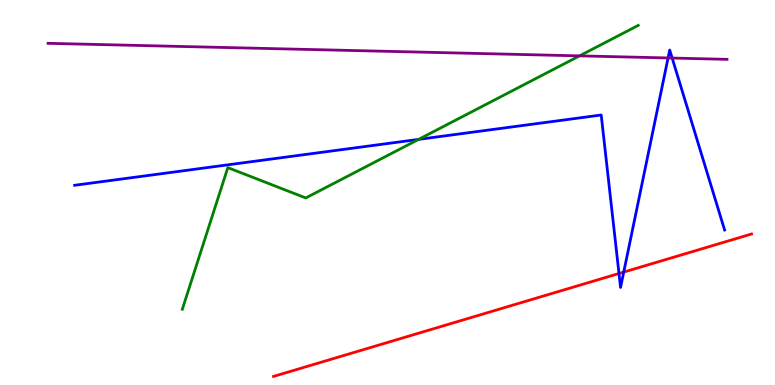[{'lines': ['blue', 'red'], 'intersections': [{'x': 7.99, 'y': 2.9}, {'x': 8.05, 'y': 2.93}]}, {'lines': ['green', 'red'], 'intersections': []}, {'lines': ['purple', 'red'], 'intersections': []}, {'lines': ['blue', 'green'], 'intersections': [{'x': 5.4, 'y': 6.38}]}, {'lines': ['blue', 'purple'], 'intersections': [{'x': 8.62, 'y': 8.49}, {'x': 8.67, 'y': 8.49}]}, {'lines': ['green', 'purple'], 'intersections': [{'x': 7.48, 'y': 8.55}]}]